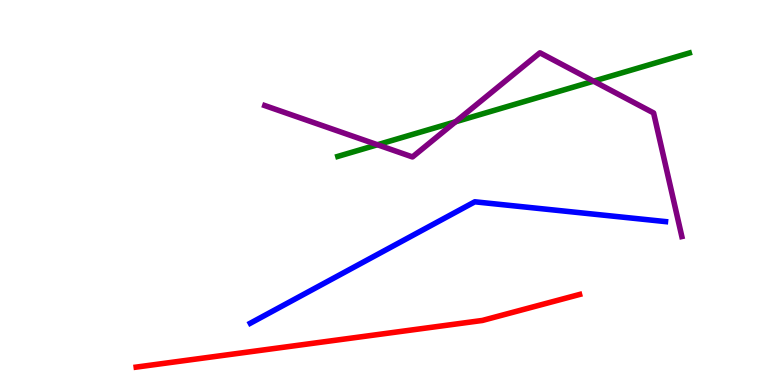[{'lines': ['blue', 'red'], 'intersections': []}, {'lines': ['green', 'red'], 'intersections': []}, {'lines': ['purple', 'red'], 'intersections': []}, {'lines': ['blue', 'green'], 'intersections': []}, {'lines': ['blue', 'purple'], 'intersections': []}, {'lines': ['green', 'purple'], 'intersections': [{'x': 4.87, 'y': 6.24}, {'x': 5.88, 'y': 6.84}, {'x': 7.66, 'y': 7.89}]}]